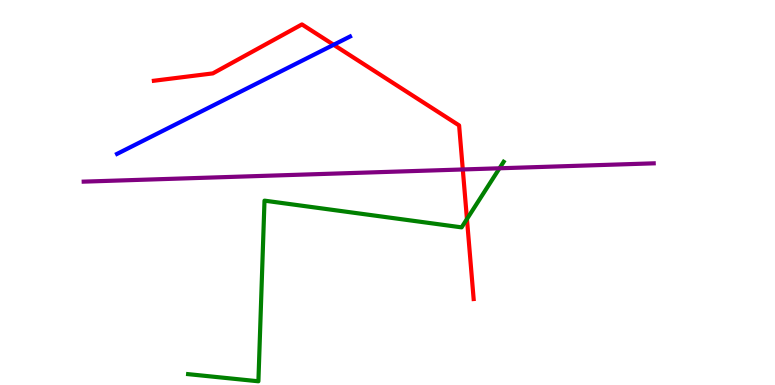[{'lines': ['blue', 'red'], 'intersections': [{'x': 4.31, 'y': 8.84}]}, {'lines': ['green', 'red'], 'intersections': [{'x': 6.03, 'y': 4.31}]}, {'lines': ['purple', 'red'], 'intersections': [{'x': 5.97, 'y': 5.6}]}, {'lines': ['blue', 'green'], 'intersections': []}, {'lines': ['blue', 'purple'], 'intersections': []}, {'lines': ['green', 'purple'], 'intersections': [{'x': 6.45, 'y': 5.63}]}]